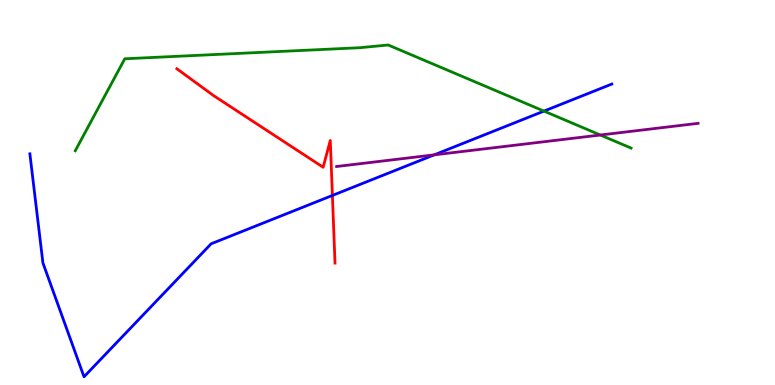[{'lines': ['blue', 'red'], 'intersections': [{'x': 4.29, 'y': 4.92}]}, {'lines': ['green', 'red'], 'intersections': []}, {'lines': ['purple', 'red'], 'intersections': []}, {'lines': ['blue', 'green'], 'intersections': [{'x': 7.02, 'y': 7.11}]}, {'lines': ['blue', 'purple'], 'intersections': [{'x': 5.6, 'y': 5.98}]}, {'lines': ['green', 'purple'], 'intersections': [{'x': 7.75, 'y': 6.49}]}]